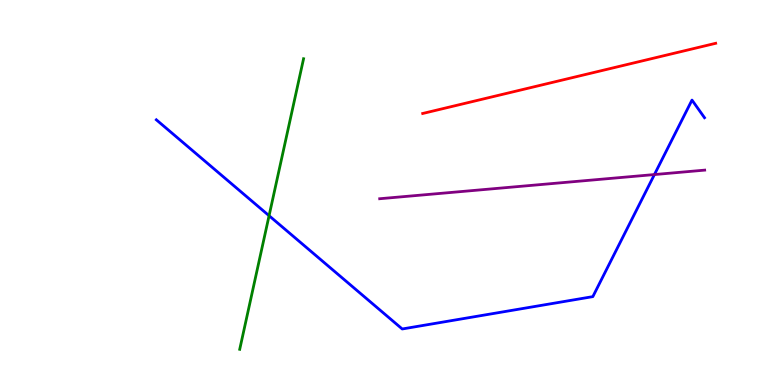[{'lines': ['blue', 'red'], 'intersections': []}, {'lines': ['green', 'red'], 'intersections': []}, {'lines': ['purple', 'red'], 'intersections': []}, {'lines': ['blue', 'green'], 'intersections': [{'x': 3.47, 'y': 4.4}]}, {'lines': ['blue', 'purple'], 'intersections': [{'x': 8.44, 'y': 5.47}]}, {'lines': ['green', 'purple'], 'intersections': []}]